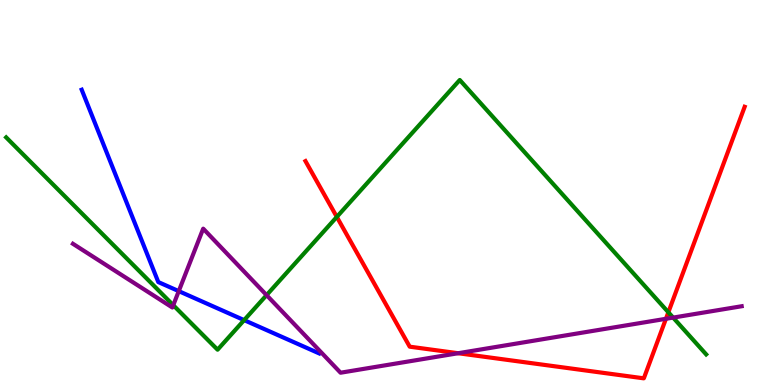[{'lines': ['blue', 'red'], 'intersections': []}, {'lines': ['green', 'red'], 'intersections': [{'x': 4.35, 'y': 4.37}, {'x': 8.62, 'y': 1.89}]}, {'lines': ['purple', 'red'], 'intersections': [{'x': 5.91, 'y': 0.825}, {'x': 8.59, 'y': 1.72}]}, {'lines': ['blue', 'green'], 'intersections': [{'x': 3.15, 'y': 1.69}]}, {'lines': ['blue', 'purple'], 'intersections': [{'x': 2.31, 'y': 2.44}]}, {'lines': ['green', 'purple'], 'intersections': [{'x': 2.24, 'y': 2.07}, {'x': 3.44, 'y': 2.33}, {'x': 8.69, 'y': 1.75}]}]